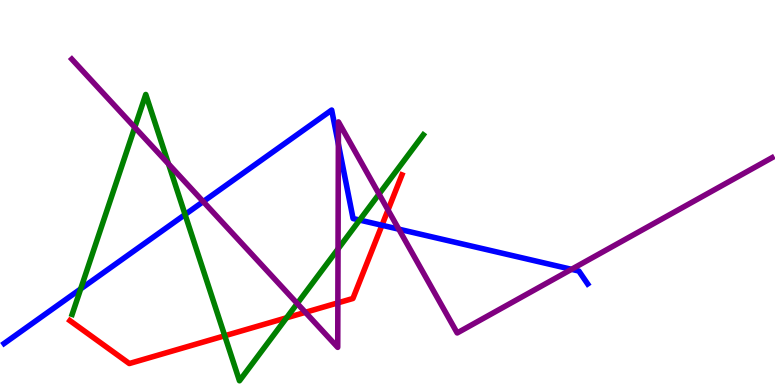[{'lines': ['blue', 'red'], 'intersections': [{'x': 4.93, 'y': 4.15}]}, {'lines': ['green', 'red'], 'intersections': [{'x': 2.9, 'y': 1.28}, {'x': 3.7, 'y': 1.75}]}, {'lines': ['purple', 'red'], 'intersections': [{'x': 3.94, 'y': 1.89}, {'x': 4.36, 'y': 2.13}, {'x': 5.01, 'y': 4.55}]}, {'lines': ['blue', 'green'], 'intersections': [{'x': 1.04, 'y': 2.5}, {'x': 2.39, 'y': 4.43}, {'x': 4.64, 'y': 4.28}]}, {'lines': ['blue', 'purple'], 'intersections': [{'x': 2.62, 'y': 4.76}, {'x': 4.37, 'y': 6.26}, {'x': 5.15, 'y': 4.05}, {'x': 7.37, 'y': 3.0}]}, {'lines': ['green', 'purple'], 'intersections': [{'x': 1.74, 'y': 6.69}, {'x': 2.17, 'y': 5.74}, {'x': 3.84, 'y': 2.12}, {'x': 4.36, 'y': 3.53}, {'x': 4.89, 'y': 4.96}]}]